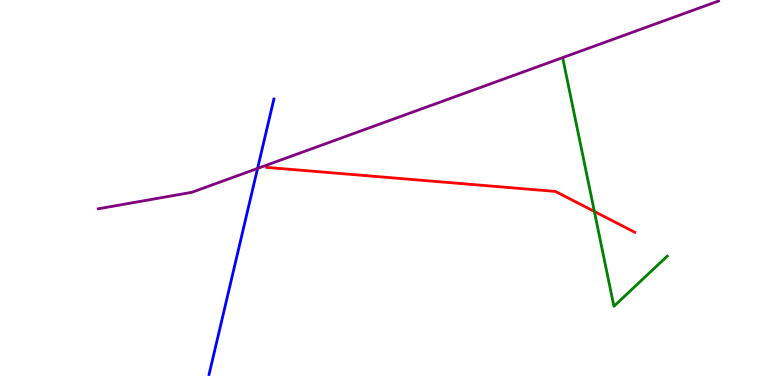[{'lines': ['blue', 'red'], 'intersections': []}, {'lines': ['green', 'red'], 'intersections': [{'x': 7.67, 'y': 4.51}]}, {'lines': ['purple', 'red'], 'intersections': []}, {'lines': ['blue', 'green'], 'intersections': []}, {'lines': ['blue', 'purple'], 'intersections': [{'x': 3.32, 'y': 5.63}]}, {'lines': ['green', 'purple'], 'intersections': []}]